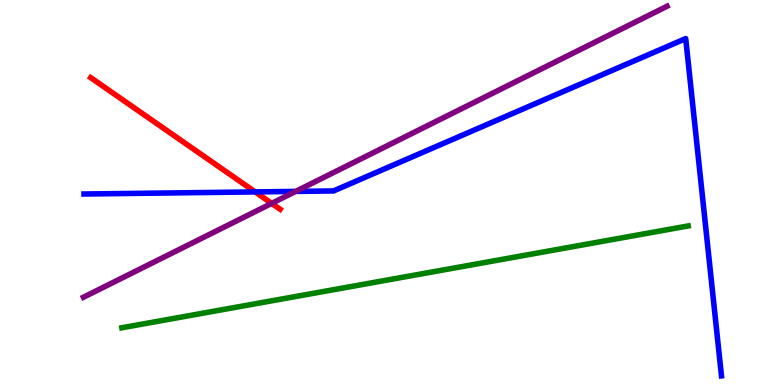[{'lines': ['blue', 'red'], 'intersections': [{'x': 3.29, 'y': 5.02}]}, {'lines': ['green', 'red'], 'intersections': []}, {'lines': ['purple', 'red'], 'intersections': [{'x': 3.51, 'y': 4.72}]}, {'lines': ['blue', 'green'], 'intersections': []}, {'lines': ['blue', 'purple'], 'intersections': [{'x': 3.82, 'y': 5.03}]}, {'lines': ['green', 'purple'], 'intersections': []}]